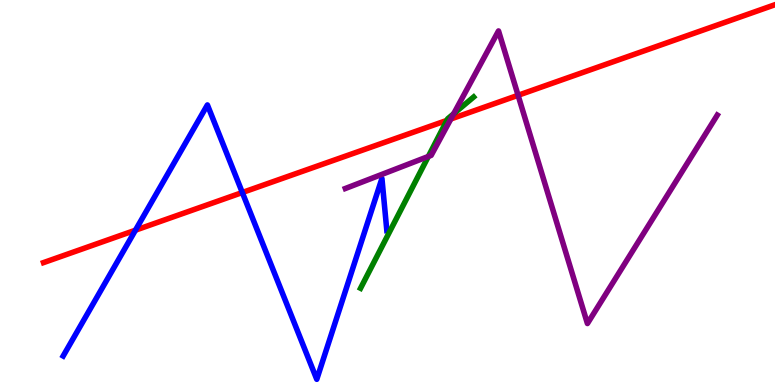[{'lines': ['blue', 'red'], 'intersections': [{'x': 1.75, 'y': 4.02}, {'x': 3.13, 'y': 5.0}]}, {'lines': ['green', 'red'], 'intersections': [{'x': 5.77, 'y': 6.87}]}, {'lines': ['purple', 'red'], 'intersections': [{'x': 5.82, 'y': 6.91}, {'x': 6.68, 'y': 7.52}]}, {'lines': ['blue', 'green'], 'intersections': []}, {'lines': ['blue', 'purple'], 'intersections': []}, {'lines': ['green', 'purple'], 'intersections': [{'x': 5.53, 'y': 5.94}, {'x': 5.85, 'y': 7.05}]}]